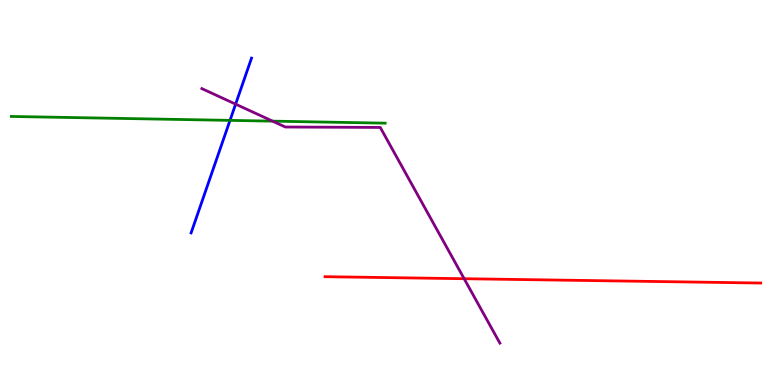[{'lines': ['blue', 'red'], 'intersections': []}, {'lines': ['green', 'red'], 'intersections': []}, {'lines': ['purple', 'red'], 'intersections': [{'x': 5.99, 'y': 2.76}]}, {'lines': ['blue', 'green'], 'intersections': [{'x': 2.97, 'y': 6.87}]}, {'lines': ['blue', 'purple'], 'intersections': [{'x': 3.04, 'y': 7.3}]}, {'lines': ['green', 'purple'], 'intersections': [{'x': 3.52, 'y': 6.85}]}]